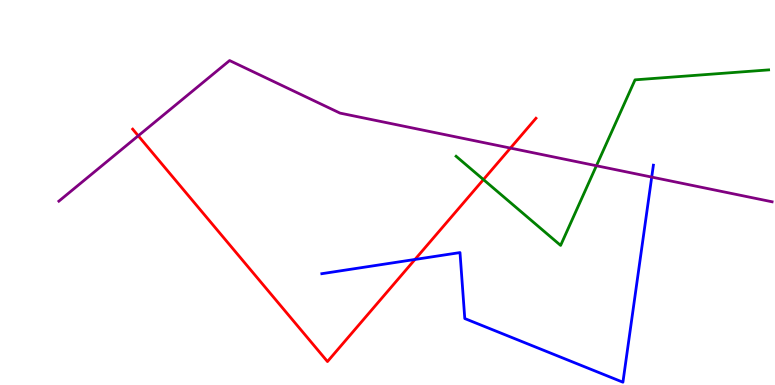[{'lines': ['blue', 'red'], 'intersections': [{'x': 5.35, 'y': 3.26}]}, {'lines': ['green', 'red'], 'intersections': [{'x': 6.24, 'y': 5.34}]}, {'lines': ['purple', 'red'], 'intersections': [{'x': 1.78, 'y': 6.47}, {'x': 6.59, 'y': 6.15}]}, {'lines': ['blue', 'green'], 'intersections': []}, {'lines': ['blue', 'purple'], 'intersections': [{'x': 8.41, 'y': 5.4}]}, {'lines': ['green', 'purple'], 'intersections': [{'x': 7.7, 'y': 5.7}]}]